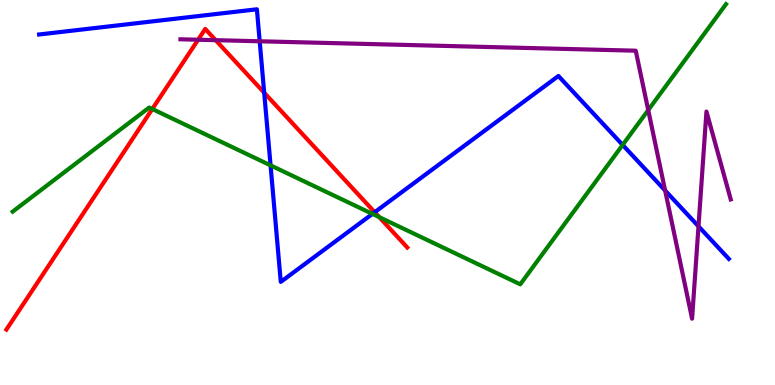[{'lines': ['blue', 'red'], 'intersections': [{'x': 3.41, 'y': 7.59}, {'x': 4.83, 'y': 4.49}]}, {'lines': ['green', 'red'], 'intersections': [{'x': 1.96, 'y': 7.17}, {'x': 4.89, 'y': 4.36}]}, {'lines': ['purple', 'red'], 'intersections': [{'x': 2.56, 'y': 8.97}, {'x': 2.78, 'y': 8.96}]}, {'lines': ['blue', 'green'], 'intersections': [{'x': 3.49, 'y': 5.7}, {'x': 4.81, 'y': 4.44}, {'x': 8.03, 'y': 6.24}]}, {'lines': ['blue', 'purple'], 'intersections': [{'x': 3.35, 'y': 8.93}, {'x': 8.58, 'y': 5.05}, {'x': 9.01, 'y': 4.12}]}, {'lines': ['green', 'purple'], 'intersections': [{'x': 8.36, 'y': 7.14}]}]